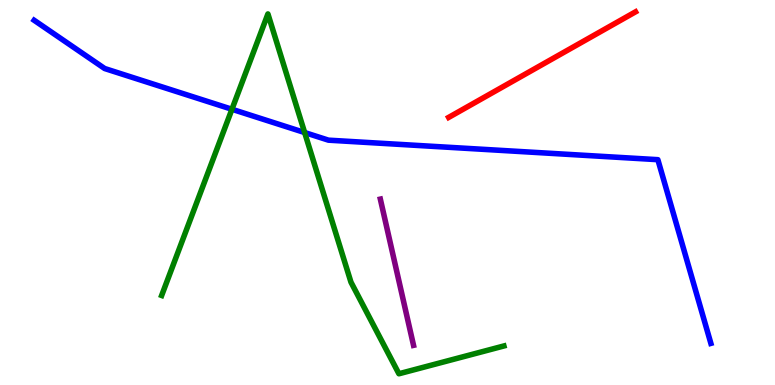[{'lines': ['blue', 'red'], 'intersections': []}, {'lines': ['green', 'red'], 'intersections': []}, {'lines': ['purple', 'red'], 'intersections': []}, {'lines': ['blue', 'green'], 'intersections': [{'x': 2.99, 'y': 7.16}, {'x': 3.93, 'y': 6.56}]}, {'lines': ['blue', 'purple'], 'intersections': []}, {'lines': ['green', 'purple'], 'intersections': []}]